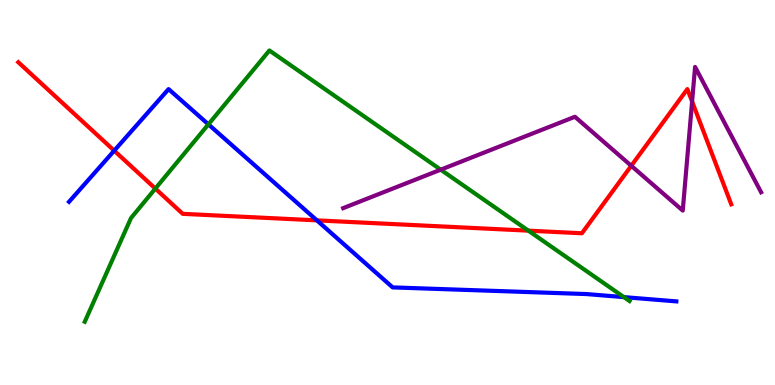[{'lines': ['blue', 'red'], 'intersections': [{'x': 1.47, 'y': 6.09}, {'x': 4.09, 'y': 4.28}]}, {'lines': ['green', 'red'], 'intersections': [{'x': 2.0, 'y': 5.1}, {'x': 6.82, 'y': 4.01}]}, {'lines': ['purple', 'red'], 'intersections': [{'x': 8.15, 'y': 5.69}, {'x': 8.93, 'y': 7.36}]}, {'lines': ['blue', 'green'], 'intersections': [{'x': 2.69, 'y': 6.77}, {'x': 8.05, 'y': 2.28}]}, {'lines': ['blue', 'purple'], 'intersections': []}, {'lines': ['green', 'purple'], 'intersections': [{'x': 5.69, 'y': 5.59}]}]